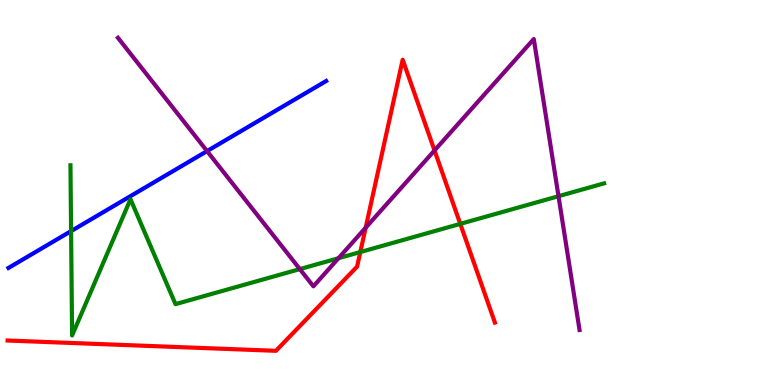[{'lines': ['blue', 'red'], 'intersections': []}, {'lines': ['green', 'red'], 'intersections': [{'x': 4.65, 'y': 3.45}, {'x': 5.94, 'y': 4.18}]}, {'lines': ['purple', 'red'], 'intersections': [{'x': 4.72, 'y': 4.09}, {'x': 5.61, 'y': 6.09}]}, {'lines': ['blue', 'green'], 'intersections': [{'x': 0.917, 'y': 4.0}]}, {'lines': ['blue', 'purple'], 'intersections': [{'x': 2.67, 'y': 6.08}]}, {'lines': ['green', 'purple'], 'intersections': [{'x': 3.87, 'y': 3.01}, {'x': 4.37, 'y': 3.29}, {'x': 7.21, 'y': 4.9}]}]